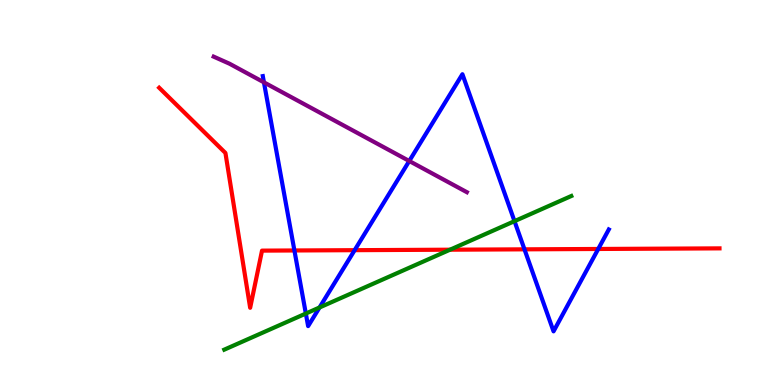[{'lines': ['blue', 'red'], 'intersections': [{'x': 3.8, 'y': 3.49}, {'x': 4.58, 'y': 3.5}, {'x': 6.77, 'y': 3.52}, {'x': 7.72, 'y': 3.53}]}, {'lines': ['green', 'red'], 'intersections': [{'x': 5.81, 'y': 3.51}]}, {'lines': ['purple', 'red'], 'intersections': []}, {'lines': ['blue', 'green'], 'intersections': [{'x': 3.95, 'y': 1.86}, {'x': 4.12, 'y': 2.01}, {'x': 6.64, 'y': 4.26}]}, {'lines': ['blue', 'purple'], 'intersections': [{'x': 3.41, 'y': 7.86}, {'x': 5.28, 'y': 5.82}]}, {'lines': ['green', 'purple'], 'intersections': []}]